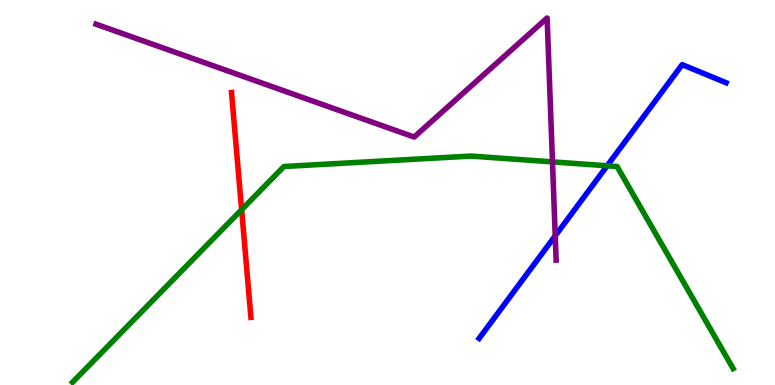[{'lines': ['blue', 'red'], 'intersections': []}, {'lines': ['green', 'red'], 'intersections': [{'x': 3.12, 'y': 4.55}]}, {'lines': ['purple', 'red'], 'intersections': []}, {'lines': ['blue', 'green'], 'intersections': [{'x': 7.83, 'y': 5.69}]}, {'lines': ['blue', 'purple'], 'intersections': [{'x': 7.16, 'y': 3.88}]}, {'lines': ['green', 'purple'], 'intersections': [{'x': 7.13, 'y': 5.8}]}]